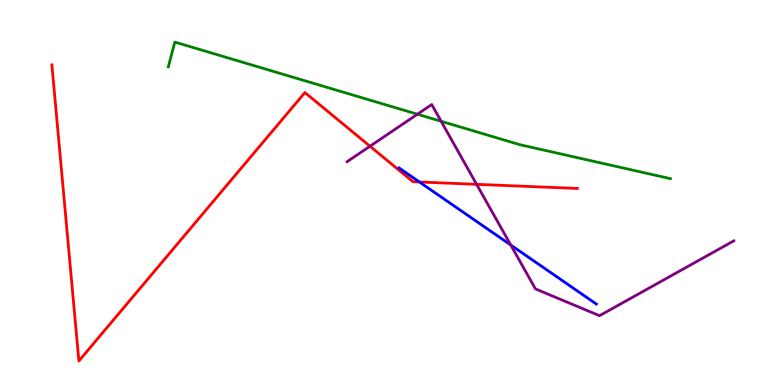[{'lines': ['blue', 'red'], 'intersections': [{'x': 5.41, 'y': 5.27}]}, {'lines': ['green', 'red'], 'intersections': []}, {'lines': ['purple', 'red'], 'intersections': [{'x': 4.77, 'y': 6.2}, {'x': 6.15, 'y': 5.21}]}, {'lines': ['blue', 'green'], 'intersections': []}, {'lines': ['blue', 'purple'], 'intersections': [{'x': 6.59, 'y': 3.64}]}, {'lines': ['green', 'purple'], 'intersections': [{'x': 5.39, 'y': 7.03}, {'x': 5.69, 'y': 6.85}]}]